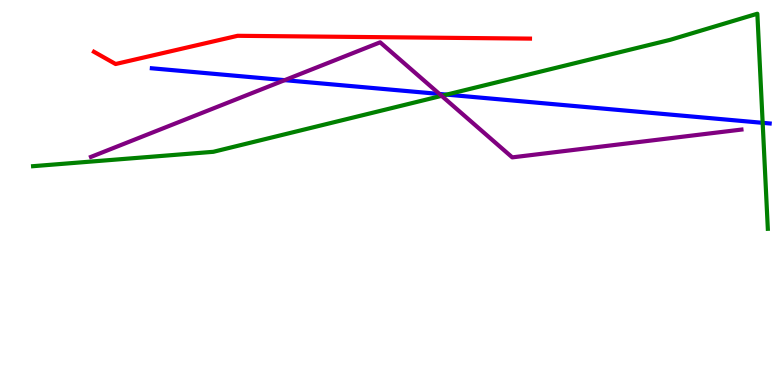[{'lines': ['blue', 'red'], 'intersections': []}, {'lines': ['green', 'red'], 'intersections': []}, {'lines': ['purple', 'red'], 'intersections': []}, {'lines': ['blue', 'green'], 'intersections': [{'x': 5.76, 'y': 7.54}, {'x': 9.84, 'y': 6.81}]}, {'lines': ['blue', 'purple'], 'intersections': [{'x': 3.67, 'y': 7.92}, {'x': 5.67, 'y': 7.56}]}, {'lines': ['green', 'purple'], 'intersections': [{'x': 5.7, 'y': 7.51}]}]